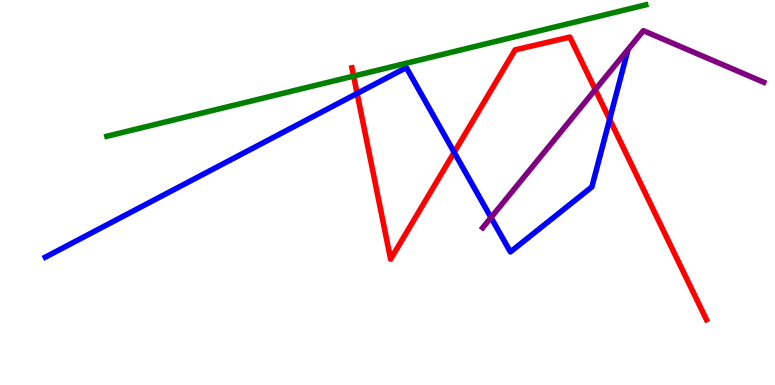[{'lines': ['blue', 'red'], 'intersections': [{'x': 4.61, 'y': 7.57}, {'x': 5.86, 'y': 6.04}, {'x': 7.87, 'y': 6.9}]}, {'lines': ['green', 'red'], 'intersections': [{'x': 4.56, 'y': 8.02}]}, {'lines': ['purple', 'red'], 'intersections': [{'x': 7.68, 'y': 7.67}]}, {'lines': ['blue', 'green'], 'intersections': []}, {'lines': ['blue', 'purple'], 'intersections': [{'x': 6.34, 'y': 4.35}]}, {'lines': ['green', 'purple'], 'intersections': []}]